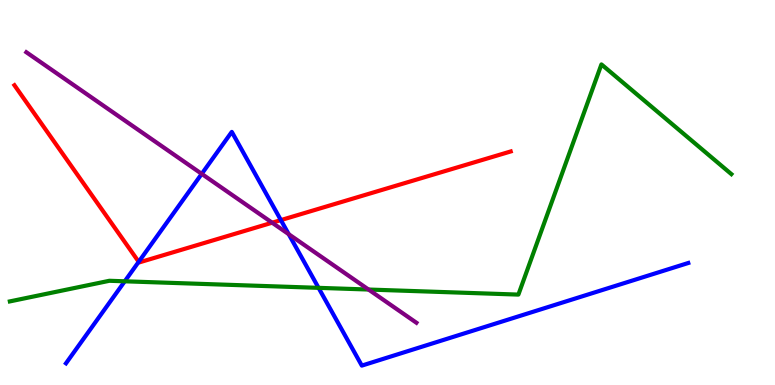[{'lines': ['blue', 'red'], 'intersections': [{'x': 1.79, 'y': 3.2}, {'x': 3.62, 'y': 4.28}]}, {'lines': ['green', 'red'], 'intersections': []}, {'lines': ['purple', 'red'], 'intersections': [{'x': 3.51, 'y': 4.22}]}, {'lines': ['blue', 'green'], 'intersections': [{'x': 1.61, 'y': 2.69}, {'x': 4.11, 'y': 2.52}]}, {'lines': ['blue', 'purple'], 'intersections': [{'x': 2.6, 'y': 5.48}, {'x': 3.73, 'y': 3.92}]}, {'lines': ['green', 'purple'], 'intersections': [{'x': 4.76, 'y': 2.48}]}]